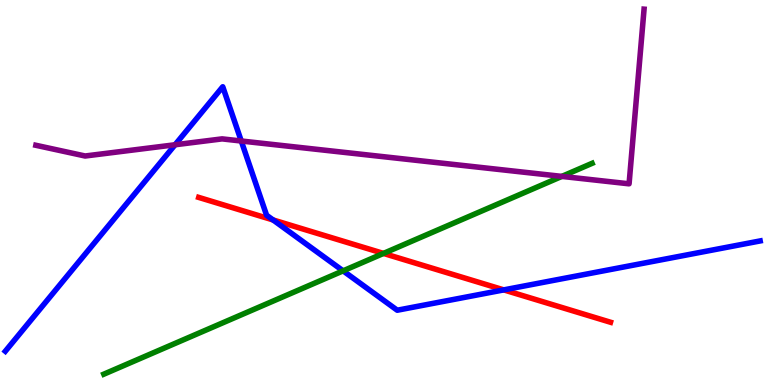[{'lines': ['blue', 'red'], 'intersections': [{'x': 3.52, 'y': 4.29}, {'x': 6.5, 'y': 2.47}]}, {'lines': ['green', 'red'], 'intersections': [{'x': 4.95, 'y': 3.42}]}, {'lines': ['purple', 'red'], 'intersections': []}, {'lines': ['blue', 'green'], 'intersections': [{'x': 4.43, 'y': 2.96}]}, {'lines': ['blue', 'purple'], 'intersections': [{'x': 2.26, 'y': 6.24}, {'x': 3.11, 'y': 6.34}]}, {'lines': ['green', 'purple'], 'intersections': [{'x': 7.25, 'y': 5.42}]}]